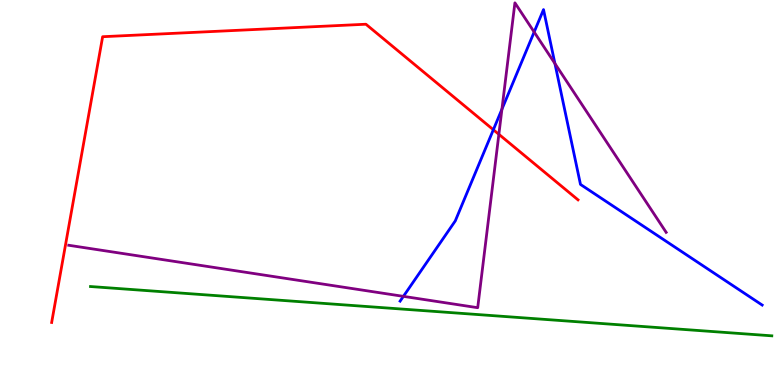[{'lines': ['blue', 'red'], 'intersections': [{'x': 6.37, 'y': 6.63}]}, {'lines': ['green', 'red'], 'intersections': []}, {'lines': ['purple', 'red'], 'intersections': [{'x': 6.44, 'y': 6.51}]}, {'lines': ['blue', 'green'], 'intersections': []}, {'lines': ['blue', 'purple'], 'intersections': [{'x': 5.21, 'y': 2.3}, {'x': 6.48, 'y': 7.16}, {'x': 6.89, 'y': 9.17}, {'x': 7.16, 'y': 8.35}]}, {'lines': ['green', 'purple'], 'intersections': []}]